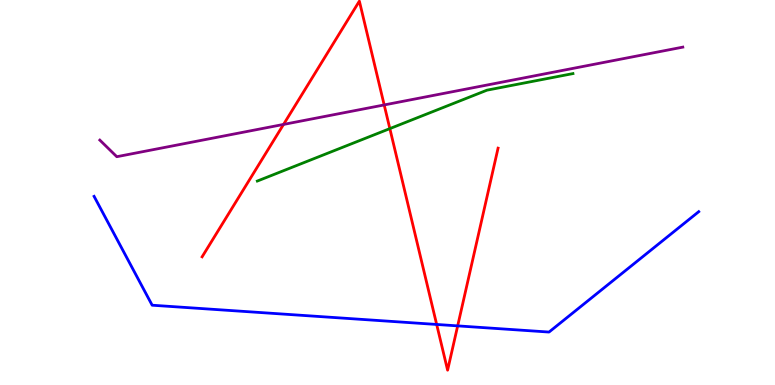[{'lines': ['blue', 'red'], 'intersections': [{'x': 5.63, 'y': 1.57}, {'x': 5.91, 'y': 1.54}]}, {'lines': ['green', 'red'], 'intersections': [{'x': 5.03, 'y': 6.66}]}, {'lines': ['purple', 'red'], 'intersections': [{'x': 3.66, 'y': 6.77}, {'x': 4.96, 'y': 7.27}]}, {'lines': ['blue', 'green'], 'intersections': []}, {'lines': ['blue', 'purple'], 'intersections': []}, {'lines': ['green', 'purple'], 'intersections': []}]